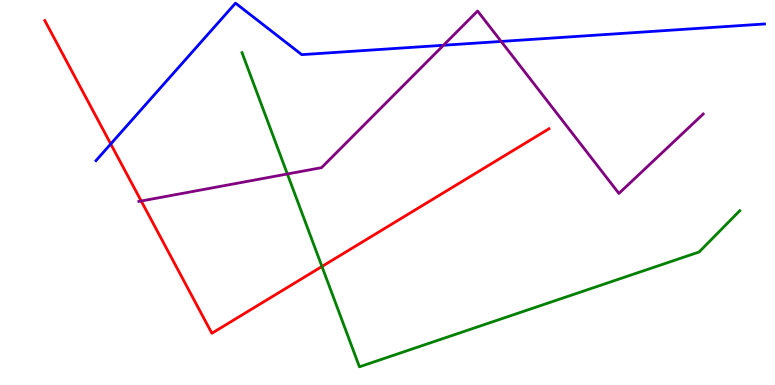[{'lines': ['blue', 'red'], 'intersections': [{'x': 1.43, 'y': 6.26}]}, {'lines': ['green', 'red'], 'intersections': [{'x': 4.15, 'y': 3.08}]}, {'lines': ['purple', 'red'], 'intersections': [{'x': 1.82, 'y': 4.78}]}, {'lines': ['blue', 'green'], 'intersections': []}, {'lines': ['blue', 'purple'], 'intersections': [{'x': 5.72, 'y': 8.82}, {'x': 6.47, 'y': 8.92}]}, {'lines': ['green', 'purple'], 'intersections': [{'x': 3.71, 'y': 5.48}]}]